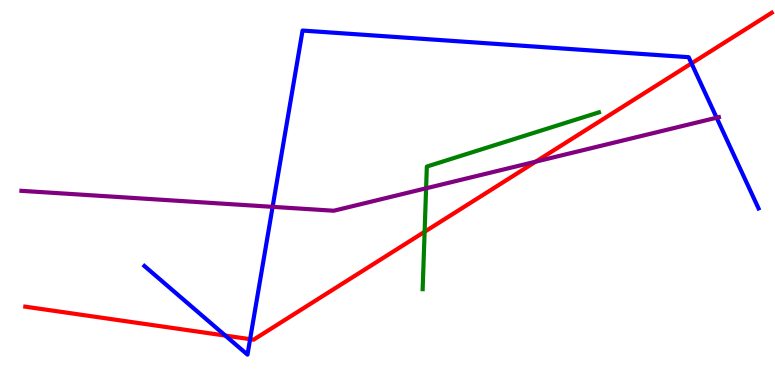[{'lines': ['blue', 'red'], 'intersections': [{'x': 2.91, 'y': 1.28}, {'x': 3.23, 'y': 1.19}, {'x': 8.92, 'y': 8.35}]}, {'lines': ['green', 'red'], 'intersections': [{'x': 5.48, 'y': 3.98}]}, {'lines': ['purple', 'red'], 'intersections': [{'x': 6.91, 'y': 5.8}]}, {'lines': ['blue', 'green'], 'intersections': []}, {'lines': ['blue', 'purple'], 'intersections': [{'x': 3.52, 'y': 4.63}, {'x': 9.25, 'y': 6.94}]}, {'lines': ['green', 'purple'], 'intersections': [{'x': 5.5, 'y': 5.11}]}]